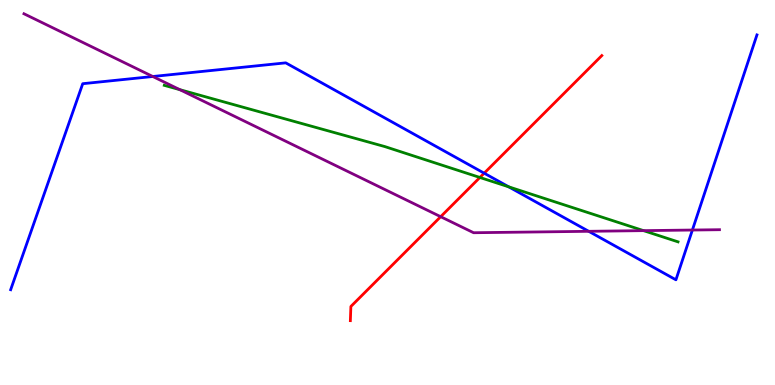[{'lines': ['blue', 'red'], 'intersections': [{'x': 6.25, 'y': 5.5}]}, {'lines': ['green', 'red'], 'intersections': [{'x': 6.19, 'y': 5.39}]}, {'lines': ['purple', 'red'], 'intersections': [{'x': 5.69, 'y': 4.37}]}, {'lines': ['blue', 'green'], 'intersections': [{'x': 6.56, 'y': 5.15}]}, {'lines': ['blue', 'purple'], 'intersections': [{'x': 1.97, 'y': 8.01}, {'x': 7.6, 'y': 3.99}, {'x': 8.93, 'y': 4.03}]}, {'lines': ['green', 'purple'], 'intersections': [{'x': 2.32, 'y': 7.67}, {'x': 8.3, 'y': 4.01}]}]